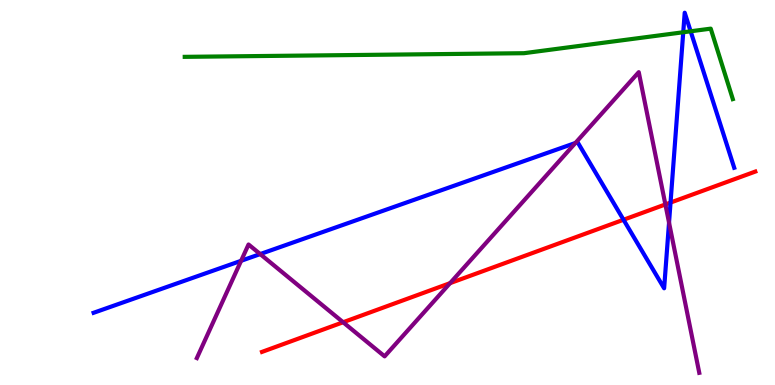[{'lines': ['blue', 'red'], 'intersections': [{'x': 8.05, 'y': 4.29}, {'x': 8.65, 'y': 4.74}]}, {'lines': ['green', 'red'], 'intersections': []}, {'lines': ['purple', 'red'], 'intersections': [{'x': 4.43, 'y': 1.63}, {'x': 5.81, 'y': 2.65}, {'x': 8.59, 'y': 4.69}]}, {'lines': ['blue', 'green'], 'intersections': [{'x': 8.82, 'y': 9.16}, {'x': 8.91, 'y': 9.19}]}, {'lines': ['blue', 'purple'], 'intersections': [{'x': 3.11, 'y': 3.23}, {'x': 3.36, 'y': 3.4}, {'x': 7.43, 'y': 6.29}, {'x': 8.63, 'y': 4.22}]}, {'lines': ['green', 'purple'], 'intersections': []}]